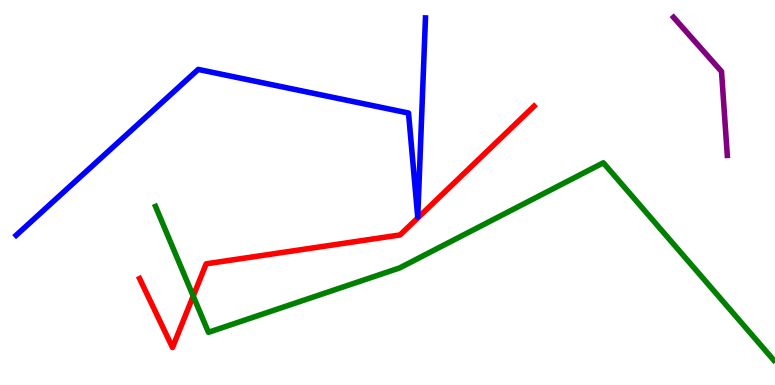[{'lines': ['blue', 'red'], 'intersections': []}, {'lines': ['green', 'red'], 'intersections': [{'x': 2.49, 'y': 2.31}]}, {'lines': ['purple', 'red'], 'intersections': []}, {'lines': ['blue', 'green'], 'intersections': []}, {'lines': ['blue', 'purple'], 'intersections': []}, {'lines': ['green', 'purple'], 'intersections': []}]